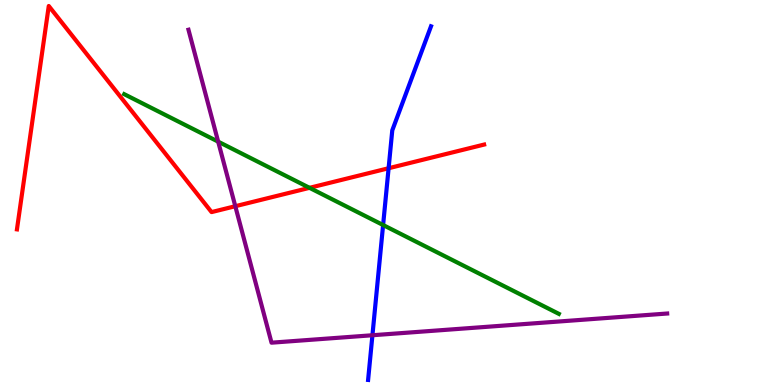[{'lines': ['blue', 'red'], 'intersections': [{'x': 5.01, 'y': 5.63}]}, {'lines': ['green', 'red'], 'intersections': [{'x': 3.99, 'y': 5.12}]}, {'lines': ['purple', 'red'], 'intersections': [{'x': 3.04, 'y': 4.64}]}, {'lines': ['blue', 'green'], 'intersections': [{'x': 4.94, 'y': 4.16}]}, {'lines': ['blue', 'purple'], 'intersections': [{'x': 4.81, 'y': 1.29}]}, {'lines': ['green', 'purple'], 'intersections': [{'x': 2.82, 'y': 6.32}]}]